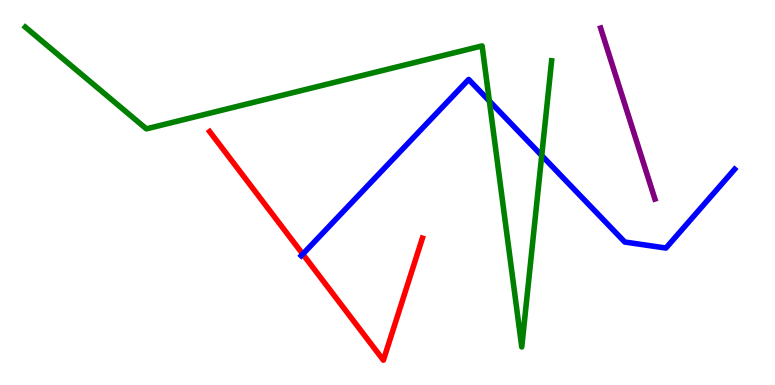[{'lines': ['blue', 'red'], 'intersections': [{'x': 3.91, 'y': 3.4}]}, {'lines': ['green', 'red'], 'intersections': []}, {'lines': ['purple', 'red'], 'intersections': []}, {'lines': ['blue', 'green'], 'intersections': [{'x': 6.31, 'y': 7.38}, {'x': 6.99, 'y': 5.96}]}, {'lines': ['blue', 'purple'], 'intersections': []}, {'lines': ['green', 'purple'], 'intersections': []}]